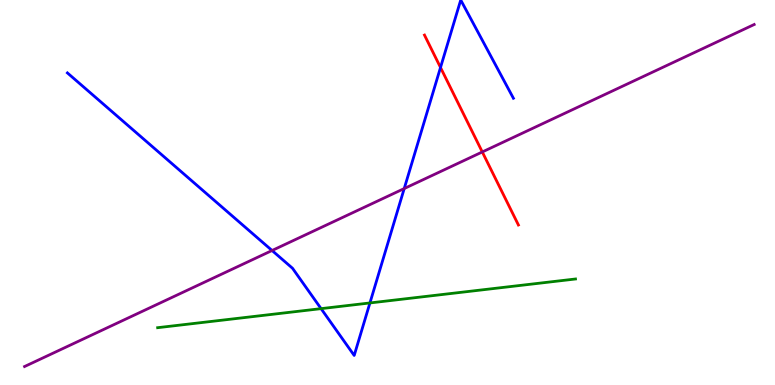[{'lines': ['blue', 'red'], 'intersections': [{'x': 5.68, 'y': 8.25}]}, {'lines': ['green', 'red'], 'intersections': []}, {'lines': ['purple', 'red'], 'intersections': [{'x': 6.22, 'y': 6.05}]}, {'lines': ['blue', 'green'], 'intersections': [{'x': 4.14, 'y': 1.98}, {'x': 4.77, 'y': 2.13}]}, {'lines': ['blue', 'purple'], 'intersections': [{'x': 3.51, 'y': 3.49}, {'x': 5.22, 'y': 5.1}]}, {'lines': ['green', 'purple'], 'intersections': []}]